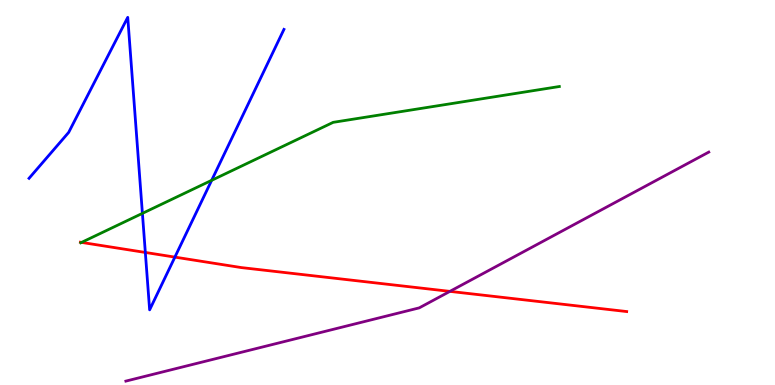[{'lines': ['blue', 'red'], 'intersections': [{'x': 1.88, 'y': 3.44}, {'x': 2.26, 'y': 3.32}]}, {'lines': ['green', 'red'], 'intersections': [{'x': 1.05, 'y': 3.7}]}, {'lines': ['purple', 'red'], 'intersections': [{'x': 5.81, 'y': 2.43}]}, {'lines': ['blue', 'green'], 'intersections': [{'x': 1.84, 'y': 4.46}, {'x': 2.73, 'y': 5.32}]}, {'lines': ['blue', 'purple'], 'intersections': []}, {'lines': ['green', 'purple'], 'intersections': []}]